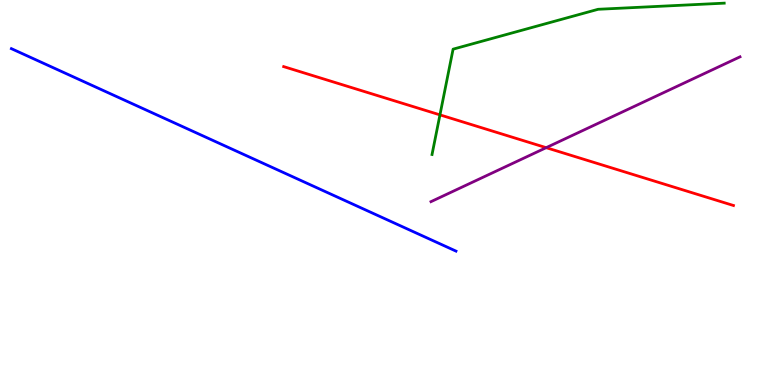[{'lines': ['blue', 'red'], 'intersections': []}, {'lines': ['green', 'red'], 'intersections': [{'x': 5.68, 'y': 7.02}]}, {'lines': ['purple', 'red'], 'intersections': [{'x': 7.05, 'y': 6.16}]}, {'lines': ['blue', 'green'], 'intersections': []}, {'lines': ['blue', 'purple'], 'intersections': []}, {'lines': ['green', 'purple'], 'intersections': []}]